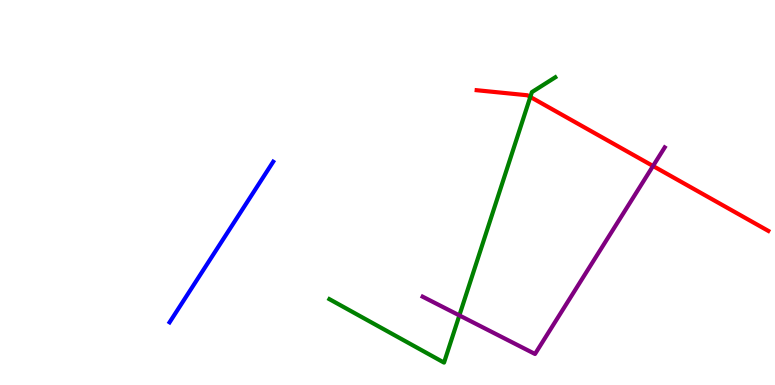[{'lines': ['blue', 'red'], 'intersections': []}, {'lines': ['green', 'red'], 'intersections': [{'x': 6.84, 'y': 7.48}]}, {'lines': ['purple', 'red'], 'intersections': [{'x': 8.43, 'y': 5.69}]}, {'lines': ['blue', 'green'], 'intersections': []}, {'lines': ['blue', 'purple'], 'intersections': []}, {'lines': ['green', 'purple'], 'intersections': [{'x': 5.93, 'y': 1.81}]}]